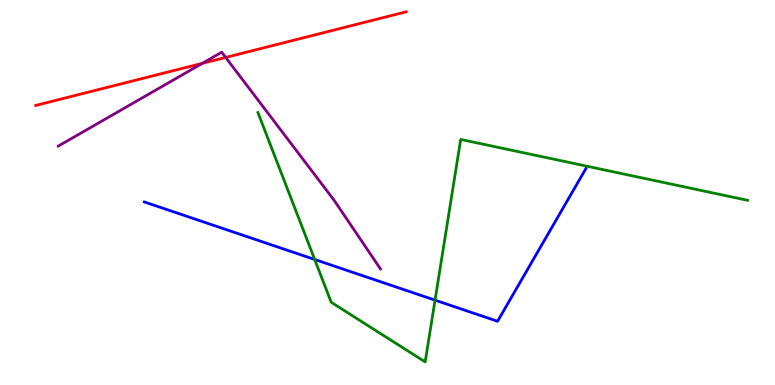[{'lines': ['blue', 'red'], 'intersections': []}, {'lines': ['green', 'red'], 'intersections': []}, {'lines': ['purple', 'red'], 'intersections': [{'x': 2.61, 'y': 8.36}, {'x': 2.91, 'y': 8.51}]}, {'lines': ['blue', 'green'], 'intersections': [{'x': 4.06, 'y': 3.26}, {'x': 5.61, 'y': 2.2}]}, {'lines': ['blue', 'purple'], 'intersections': []}, {'lines': ['green', 'purple'], 'intersections': []}]